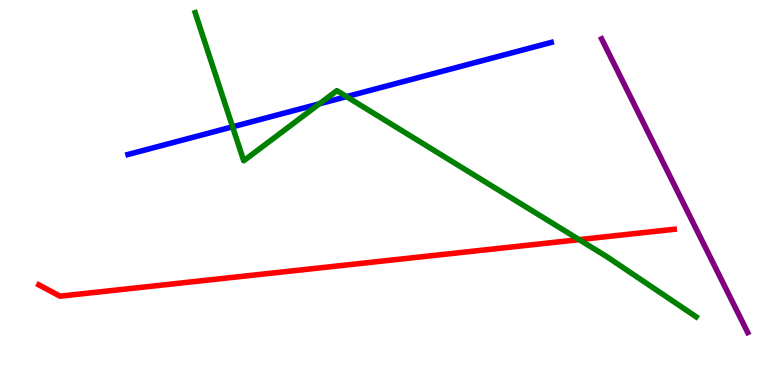[{'lines': ['blue', 'red'], 'intersections': []}, {'lines': ['green', 'red'], 'intersections': [{'x': 7.47, 'y': 3.78}]}, {'lines': ['purple', 'red'], 'intersections': []}, {'lines': ['blue', 'green'], 'intersections': [{'x': 3.0, 'y': 6.71}, {'x': 4.12, 'y': 7.3}, {'x': 4.47, 'y': 7.49}]}, {'lines': ['blue', 'purple'], 'intersections': []}, {'lines': ['green', 'purple'], 'intersections': []}]